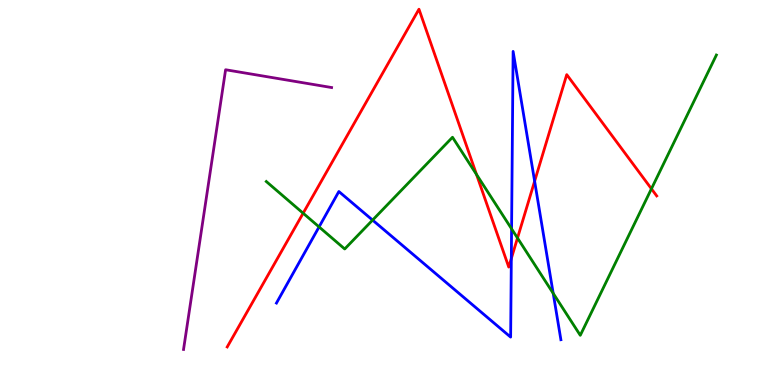[{'lines': ['blue', 'red'], 'intersections': [{'x': 6.6, 'y': 3.29}, {'x': 6.9, 'y': 5.29}]}, {'lines': ['green', 'red'], 'intersections': [{'x': 3.91, 'y': 4.46}, {'x': 6.15, 'y': 5.47}, {'x': 6.68, 'y': 3.82}, {'x': 8.41, 'y': 5.1}]}, {'lines': ['purple', 'red'], 'intersections': []}, {'lines': ['blue', 'green'], 'intersections': [{'x': 4.12, 'y': 4.11}, {'x': 4.81, 'y': 4.28}, {'x': 6.6, 'y': 4.06}, {'x': 7.14, 'y': 2.38}]}, {'lines': ['blue', 'purple'], 'intersections': []}, {'lines': ['green', 'purple'], 'intersections': []}]